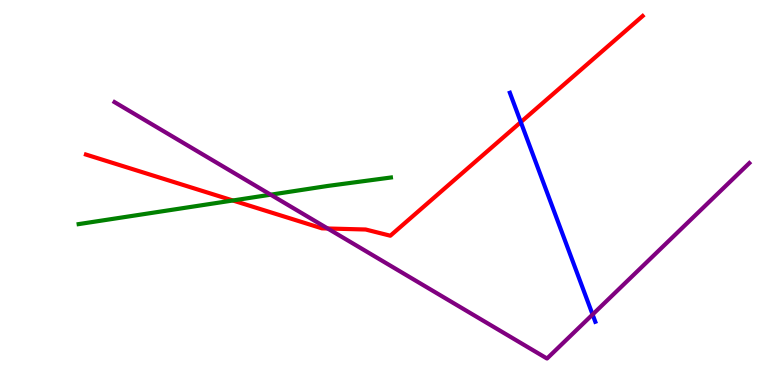[{'lines': ['blue', 'red'], 'intersections': [{'x': 6.72, 'y': 6.83}]}, {'lines': ['green', 'red'], 'intersections': [{'x': 3.0, 'y': 4.79}]}, {'lines': ['purple', 'red'], 'intersections': [{'x': 4.23, 'y': 4.07}]}, {'lines': ['blue', 'green'], 'intersections': []}, {'lines': ['blue', 'purple'], 'intersections': [{'x': 7.65, 'y': 1.83}]}, {'lines': ['green', 'purple'], 'intersections': [{'x': 3.49, 'y': 4.94}]}]